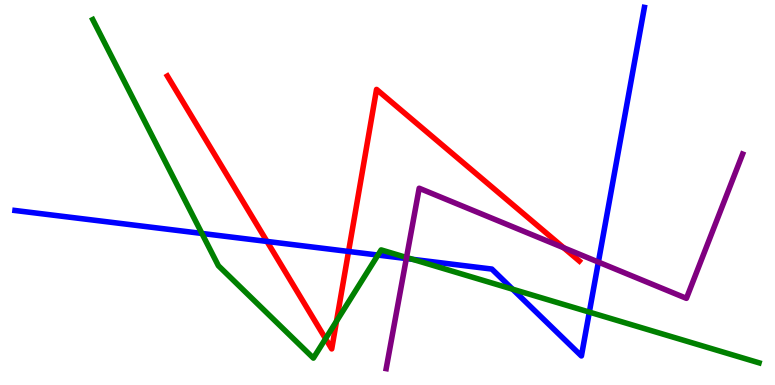[{'lines': ['blue', 'red'], 'intersections': [{'x': 3.45, 'y': 3.73}, {'x': 4.5, 'y': 3.47}]}, {'lines': ['green', 'red'], 'intersections': [{'x': 4.2, 'y': 1.2}, {'x': 4.34, 'y': 1.66}]}, {'lines': ['purple', 'red'], 'intersections': [{'x': 7.27, 'y': 3.56}]}, {'lines': ['blue', 'green'], 'intersections': [{'x': 2.61, 'y': 3.94}, {'x': 4.88, 'y': 3.37}, {'x': 5.32, 'y': 3.26}, {'x': 6.61, 'y': 2.49}, {'x': 7.6, 'y': 1.89}]}, {'lines': ['blue', 'purple'], 'intersections': [{'x': 5.24, 'y': 3.28}, {'x': 7.72, 'y': 3.19}]}, {'lines': ['green', 'purple'], 'intersections': [{'x': 5.25, 'y': 3.31}]}]